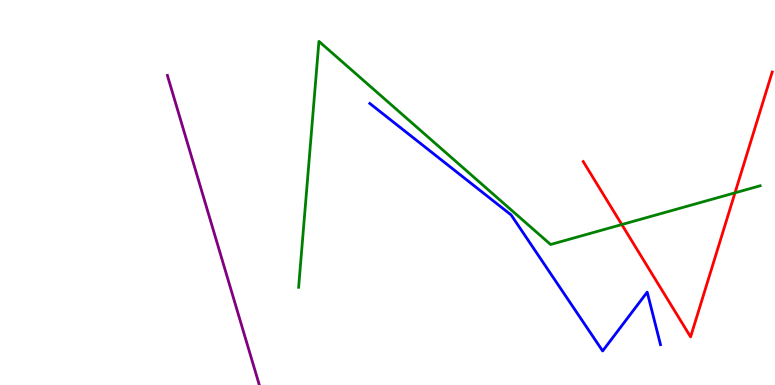[{'lines': ['blue', 'red'], 'intersections': []}, {'lines': ['green', 'red'], 'intersections': [{'x': 8.02, 'y': 4.17}, {'x': 9.48, 'y': 4.99}]}, {'lines': ['purple', 'red'], 'intersections': []}, {'lines': ['blue', 'green'], 'intersections': []}, {'lines': ['blue', 'purple'], 'intersections': []}, {'lines': ['green', 'purple'], 'intersections': []}]